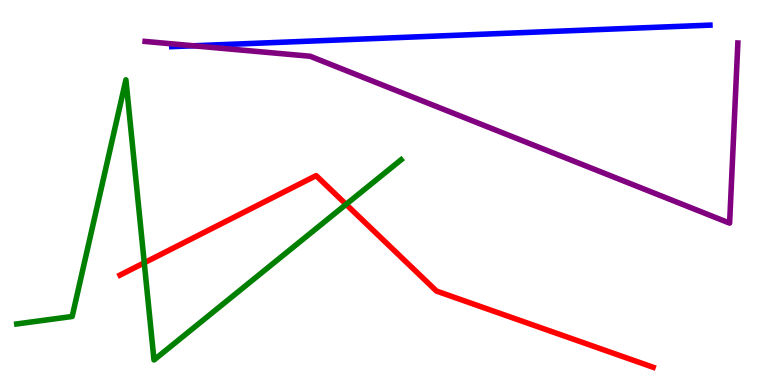[{'lines': ['blue', 'red'], 'intersections': []}, {'lines': ['green', 'red'], 'intersections': [{'x': 1.86, 'y': 3.17}, {'x': 4.47, 'y': 4.69}]}, {'lines': ['purple', 'red'], 'intersections': []}, {'lines': ['blue', 'green'], 'intersections': []}, {'lines': ['blue', 'purple'], 'intersections': [{'x': 2.5, 'y': 8.81}]}, {'lines': ['green', 'purple'], 'intersections': []}]